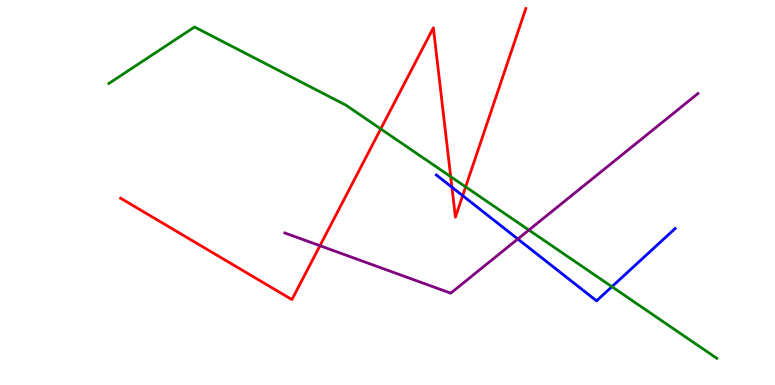[{'lines': ['blue', 'red'], 'intersections': [{'x': 5.83, 'y': 5.14}, {'x': 5.97, 'y': 4.92}]}, {'lines': ['green', 'red'], 'intersections': [{'x': 4.91, 'y': 6.65}, {'x': 5.82, 'y': 5.41}, {'x': 6.01, 'y': 5.15}]}, {'lines': ['purple', 'red'], 'intersections': [{'x': 4.13, 'y': 3.62}]}, {'lines': ['blue', 'green'], 'intersections': [{'x': 7.9, 'y': 2.55}]}, {'lines': ['blue', 'purple'], 'intersections': [{'x': 6.68, 'y': 3.79}]}, {'lines': ['green', 'purple'], 'intersections': [{'x': 6.82, 'y': 4.02}]}]